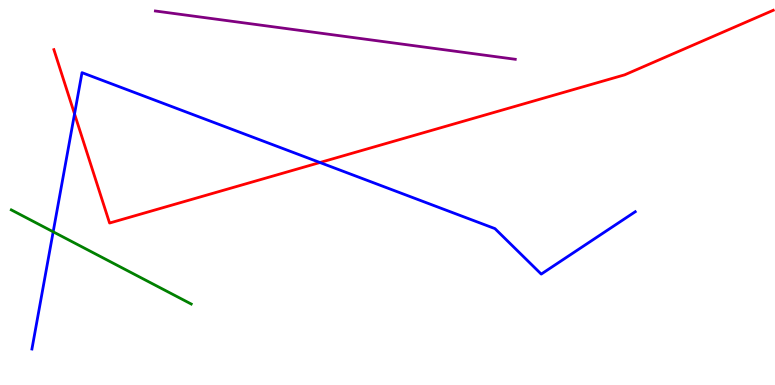[{'lines': ['blue', 'red'], 'intersections': [{'x': 0.962, 'y': 7.04}, {'x': 4.13, 'y': 5.78}]}, {'lines': ['green', 'red'], 'intersections': []}, {'lines': ['purple', 'red'], 'intersections': []}, {'lines': ['blue', 'green'], 'intersections': [{'x': 0.686, 'y': 3.98}]}, {'lines': ['blue', 'purple'], 'intersections': []}, {'lines': ['green', 'purple'], 'intersections': []}]